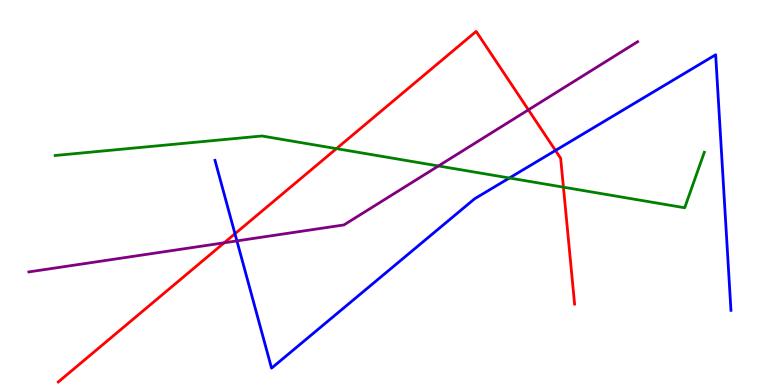[{'lines': ['blue', 'red'], 'intersections': [{'x': 3.03, 'y': 3.93}, {'x': 7.17, 'y': 6.09}]}, {'lines': ['green', 'red'], 'intersections': [{'x': 4.34, 'y': 6.14}, {'x': 7.27, 'y': 5.14}]}, {'lines': ['purple', 'red'], 'intersections': [{'x': 2.89, 'y': 3.69}, {'x': 6.82, 'y': 7.15}]}, {'lines': ['blue', 'green'], 'intersections': [{'x': 6.57, 'y': 5.38}]}, {'lines': ['blue', 'purple'], 'intersections': [{'x': 3.06, 'y': 3.74}]}, {'lines': ['green', 'purple'], 'intersections': [{'x': 5.66, 'y': 5.69}]}]